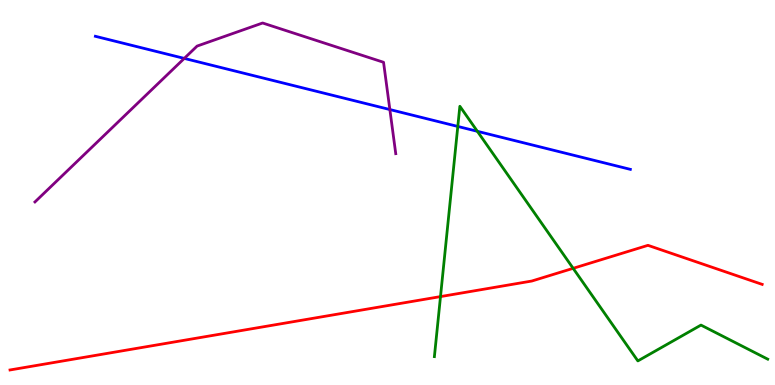[{'lines': ['blue', 'red'], 'intersections': []}, {'lines': ['green', 'red'], 'intersections': [{'x': 5.68, 'y': 2.3}, {'x': 7.4, 'y': 3.03}]}, {'lines': ['purple', 'red'], 'intersections': []}, {'lines': ['blue', 'green'], 'intersections': [{'x': 5.91, 'y': 6.72}, {'x': 6.16, 'y': 6.59}]}, {'lines': ['blue', 'purple'], 'intersections': [{'x': 2.38, 'y': 8.48}, {'x': 5.03, 'y': 7.15}]}, {'lines': ['green', 'purple'], 'intersections': []}]